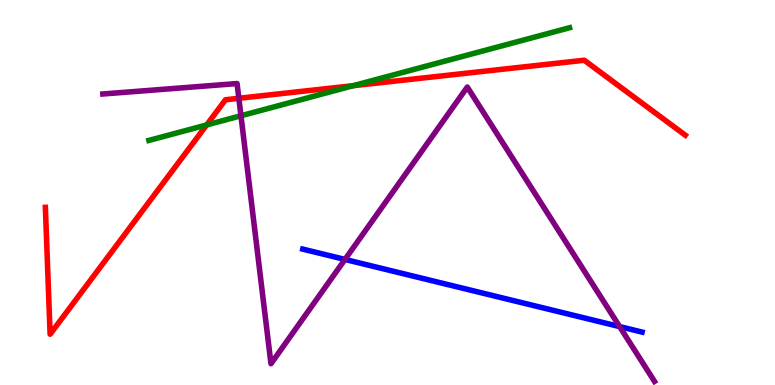[{'lines': ['blue', 'red'], 'intersections': []}, {'lines': ['green', 'red'], 'intersections': [{'x': 2.67, 'y': 6.75}, {'x': 4.56, 'y': 7.77}]}, {'lines': ['purple', 'red'], 'intersections': [{'x': 3.08, 'y': 7.45}]}, {'lines': ['blue', 'green'], 'intersections': []}, {'lines': ['blue', 'purple'], 'intersections': [{'x': 4.45, 'y': 3.26}, {'x': 8.0, 'y': 1.52}]}, {'lines': ['green', 'purple'], 'intersections': [{'x': 3.11, 'y': 6.99}]}]